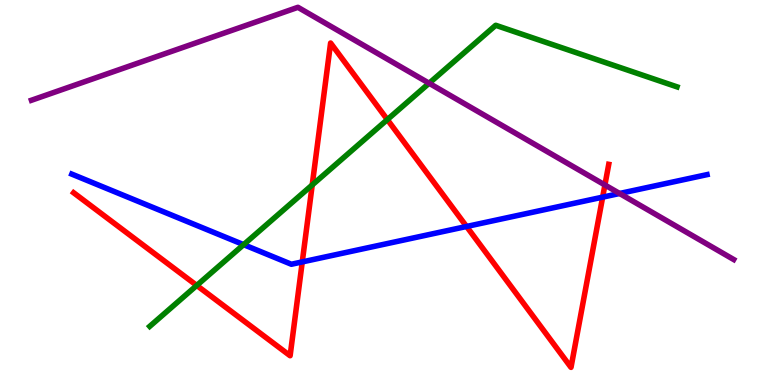[{'lines': ['blue', 'red'], 'intersections': [{'x': 3.9, 'y': 3.2}, {'x': 6.02, 'y': 4.12}, {'x': 7.78, 'y': 4.88}]}, {'lines': ['green', 'red'], 'intersections': [{'x': 2.54, 'y': 2.59}, {'x': 4.03, 'y': 5.2}, {'x': 5.0, 'y': 6.89}]}, {'lines': ['purple', 'red'], 'intersections': [{'x': 7.81, 'y': 5.2}]}, {'lines': ['blue', 'green'], 'intersections': [{'x': 3.14, 'y': 3.65}]}, {'lines': ['blue', 'purple'], 'intersections': [{'x': 7.99, 'y': 4.97}]}, {'lines': ['green', 'purple'], 'intersections': [{'x': 5.54, 'y': 7.84}]}]